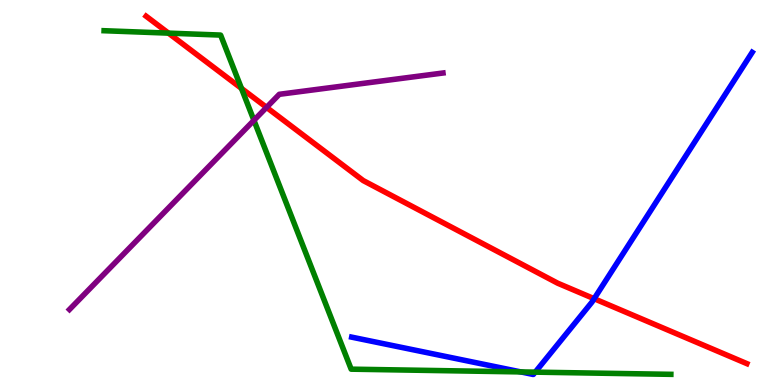[{'lines': ['blue', 'red'], 'intersections': [{'x': 7.67, 'y': 2.24}]}, {'lines': ['green', 'red'], 'intersections': [{'x': 2.17, 'y': 9.14}, {'x': 3.12, 'y': 7.7}]}, {'lines': ['purple', 'red'], 'intersections': [{'x': 3.44, 'y': 7.21}]}, {'lines': ['blue', 'green'], 'intersections': [{'x': 6.72, 'y': 0.34}, {'x': 6.91, 'y': 0.334}]}, {'lines': ['blue', 'purple'], 'intersections': []}, {'lines': ['green', 'purple'], 'intersections': [{'x': 3.28, 'y': 6.87}]}]